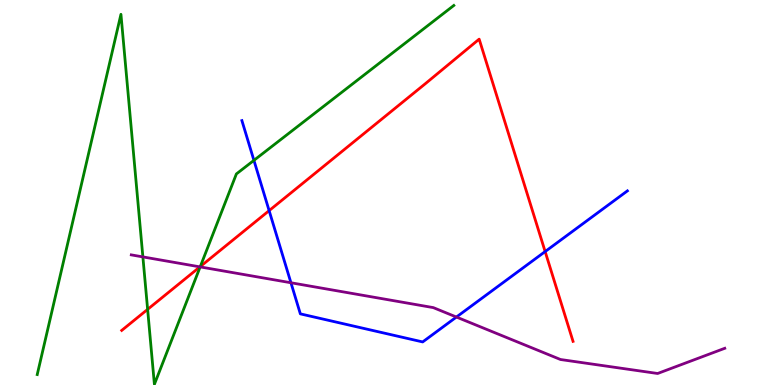[{'lines': ['blue', 'red'], 'intersections': [{'x': 3.47, 'y': 4.53}, {'x': 7.03, 'y': 3.47}]}, {'lines': ['green', 'red'], 'intersections': [{'x': 1.9, 'y': 1.96}, {'x': 2.58, 'y': 3.08}]}, {'lines': ['purple', 'red'], 'intersections': [{'x': 2.58, 'y': 3.07}]}, {'lines': ['blue', 'green'], 'intersections': [{'x': 3.28, 'y': 5.84}]}, {'lines': ['blue', 'purple'], 'intersections': [{'x': 3.75, 'y': 2.66}, {'x': 5.89, 'y': 1.77}]}, {'lines': ['green', 'purple'], 'intersections': [{'x': 1.84, 'y': 3.33}, {'x': 2.58, 'y': 3.07}]}]